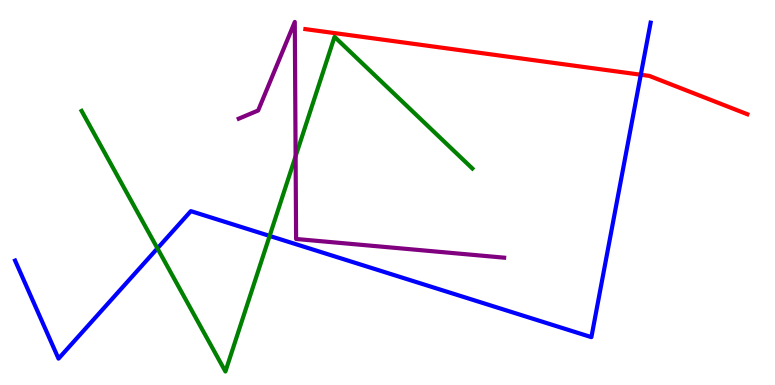[{'lines': ['blue', 'red'], 'intersections': [{'x': 8.27, 'y': 8.06}]}, {'lines': ['green', 'red'], 'intersections': []}, {'lines': ['purple', 'red'], 'intersections': []}, {'lines': ['blue', 'green'], 'intersections': [{'x': 2.03, 'y': 3.55}, {'x': 3.48, 'y': 3.87}]}, {'lines': ['blue', 'purple'], 'intersections': []}, {'lines': ['green', 'purple'], 'intersections': [{'x': 3.81, 'y': 5.94}]}]